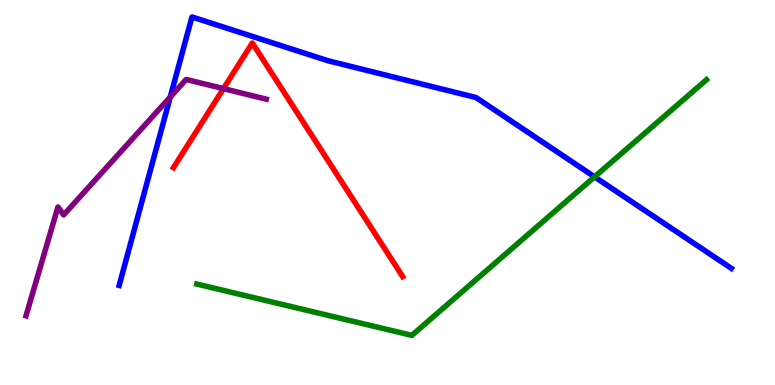[{'lines': ['blue', 'red'], 'intersections': []}, {'lines': ['green', 'red'], 'intersections': []}, {'lines': ['purple', 'red'], 'intersections': [{'x': 2.88, 'y': 7.7}]}, {'lines': ['blue', 'green'], 'intersections': [{'x': 7.67, 'y': 5.41}]}, {'lines': ['blue', 'purple'], 'intersections': [{'x': 2.2, 'y': 7.48}]}, {'lines': ['green', 'purple'], 'intersections': []}]